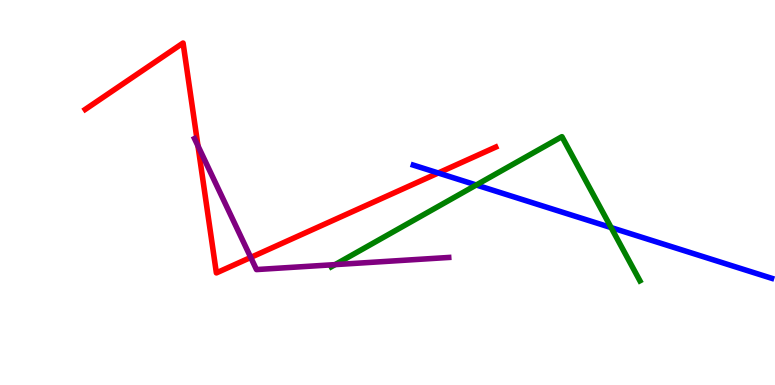[{'lines': ['blue', 'red'], 'intersections': [{'x': 5.65, 'y': 5.51}]}, {'lines': ['green', 'red'], 'intersections': []}, {'lines': ['purple', 'red'], 'intersections': [{'x': 2.55, 'y': 6.21}, {'x': 3.24, 'y': 3.31}]}, {'lines': ['blue', 'green'], 'intersections': [{'x': 6.15, 'y': 5.2}, {'x': 7.89, 'y': 4.09}]}, {'lines': ['blue', 'purple'], 'intersections': []}, {'lines': ['green', 'purple'], 'intersections': [{'x': 4.32, 'y': 3.13}]}]